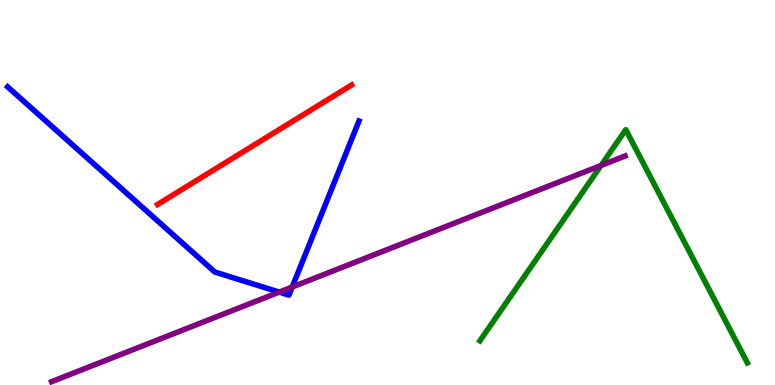[{'lines': ['blue', 'red'], 'intersections': []}, {'lines': ['green', 'red'], 'intersections': []}, {'lines': ['purple', 'red'], 'intersections': []}, {'lines': ['blue', 'green'], 'intersections': []}, {'lines': ['blue', 'purple'], 'intersections': [{'x': 3.6, 'y': 2.41}, {'x': 3.77, 'y': 2.55}]}, {'lines': ['green', 'purple'], 'intersections': [{'x': 7.76, 'y': 5.7}]}]